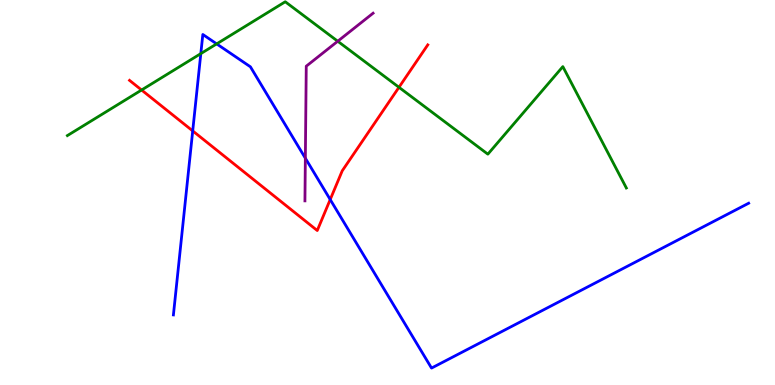[{'lines': ['blue', 'red'], 'intersections': [{'x': 2.49, 'y': 6.6}, {'x': 4.26, 'y': 4.82}]}, {'lines': ['green', 'red'], 'intersections': [{'x': 1.83, 'y': 7.66}, {'x': 5.15, 'y': 7.73}]}, {'lines': ['purple', 'red'], 'intersections': []}, {'lines': ['blue', 'green'], 'intersections': [{'x': 2.59, 'y': 8.61}, {'x': 2.8, 'y': 8.86}]}, {'lines': ['blue', 'purple'], 'intersections': [{'x': 3.94, 'y': 5.89}]}, {'lines': ['green', 'purple'], 'intersections': [{'x': 4.36, 'y': 8.93}]}]